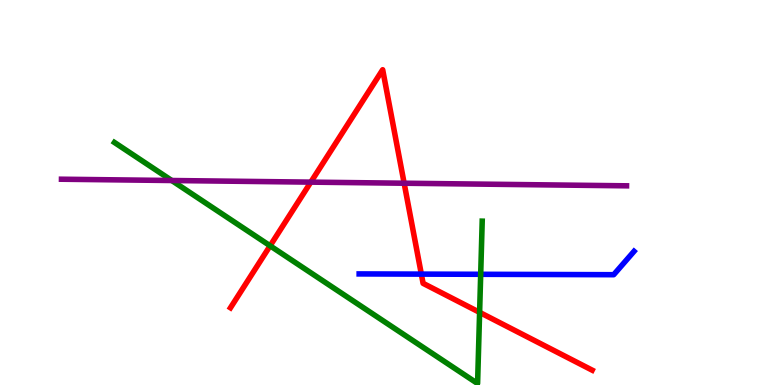[{'lines': ['blue', 'red'], 'intersections': [{'x': 5.44, 'y': 2.88}]}, {'lines': ['green', 'red'], 'intersections': [{'x': 3.49, 'y': 3.62}, {'x': 6.19, 'y': 1.89}]}, {'lines': ['purple', 'red'], 'intersections': [{'x': 4.01, 'y': 5.27}, {'x': 5.21, 'y': 5.24}]}, {'lines': ['blue', 'green'], 'intersections': [{'x': 6.2, 'y': 2.88}]}, {'lines': ['blue', 'purple'], 'intersections': []}, {'lines': ['green', 'purple'], 'intersections': [{'x': 2.22, 'y': 5.31}]}]